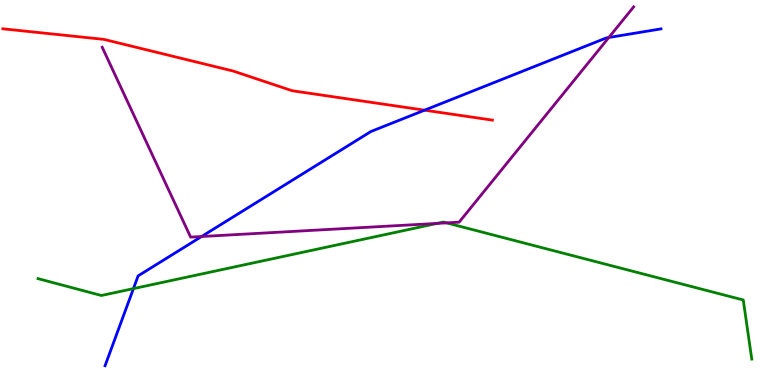[{'lines': ['blue', 'red'], 'intersections': [{'x': 5.48, 'y': 7.14}]}, {'lines': ['green', 'red'], 'intersections': []}, {'lines': ['purple', 'red'], 'intersections': []}, {'lines': ['blue', 'green'], 'intersections': [{'x': 1.72, 'y': 2.5}]}, {'lines': ['blue', 'purple'], 'intersections': [{'x': 2.6, 'y': 3.86}, {'x': 7.86, 'y': 9.03}]}, {'lines': ['green', 'purple'], 'intersections': [{'x': 5.64, 'y': 4.2}, {'x': 5.76, 'y': 4.21}]}]